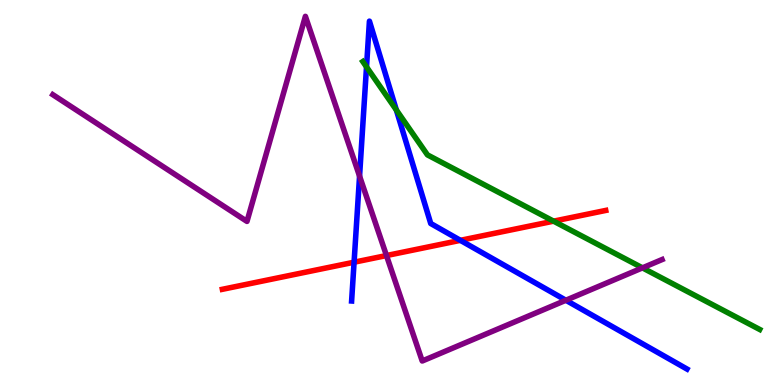[{'lines': ['blue', 'red'], 'intersections': [{'x': 4.57, 'y': 3.19}, {'x': 5.94, 'y': 3.76}]}, {'lines': ['green', 'red'], 'intersections': [{'x': 7.14, 'y': 4.26}]}, {'lines': ['purple', 'red'], 'intersections': [{'x': 4.99, 'y': 3.36}]}, {'lines': ['blue', 'green'], 'intersections': [{'x': 4.73, 'y': 8.26}, {'x': 5.11, 'y': 7.14}]}, {'lines': ['blue', 'purple'], 'intersections': [{'x': 4.64, 'y': 5.42}, {'x': 7.3, 'y': 2.2}]}, {'lines': ['green', 'purple'], 'intersections': [{'x': 8.29, 'y': 3.04}]}]